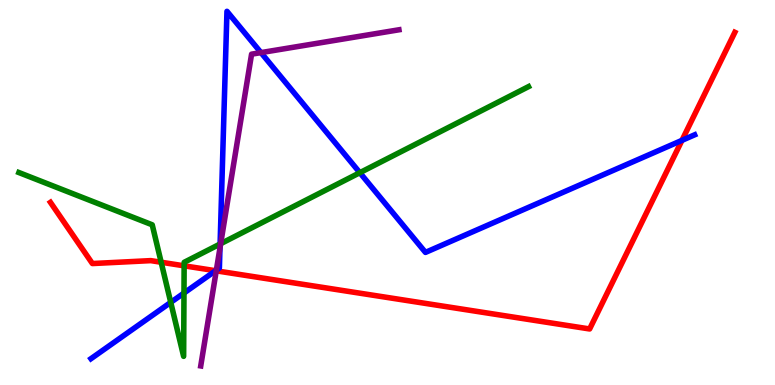[{'lines': ['blue', 'red'], 'intersections': [{'x': 2.78, 'y': 2.97}, {'x': 8.8, 'y': 6.35}]}, {'lines': ['green', 'red'], 'intersections': [{'x': 2.08, 'y': 3.19}, {'x': 2.38, 'y': 3.1}]}, {'lines': ['purple', 'red'], 'intersections': [{'x': 2.79, 'y': 2.97}]}, {'lines': ['blue', 'green'], 'intersections': [{'x': 2.2, 'y': 2.15}, {'x': 2.37, 'y': 2.39}, {'x': 2.84, 'y': 3.66}, {'x': 4.64, 'y': 5.51}]}, {'lines': ['blue', 'purple'], 'intersections': [{'x': 2.79, 'y': 2.98}, {'x': 2.84, 'y': 3.56}, {'x': 3.37, 'y': 8.63}]}, {'lines': ['green', 'purple'], 'intersections': [{'x': 2.85, 'y': 3.67}]}]